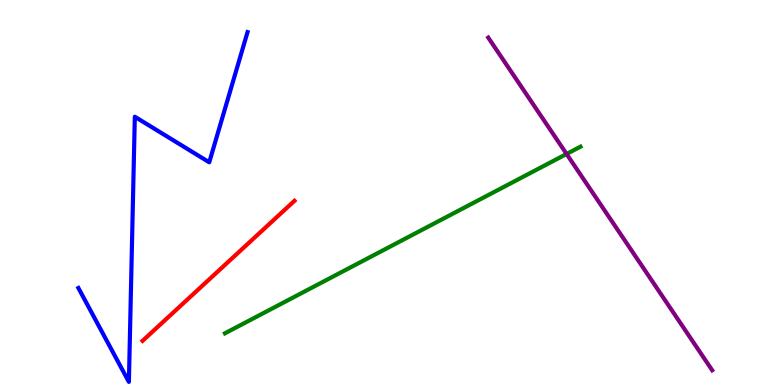[{'lines': ['blue', 'red'], 'intersections': []}, {'lines': ['green', 'red'], 'intersections': []}, {'lines': ['purple', 'red'], 'intersections': []}, {'lines': ['blue', 'green'], 'intersections': []}, {'lines': ['blue', 'purple'], 'intersections': []}, {'lines': ['green', 'purple'], 'intersections': [{'x': 7.31, 'y': 6.0}]}]